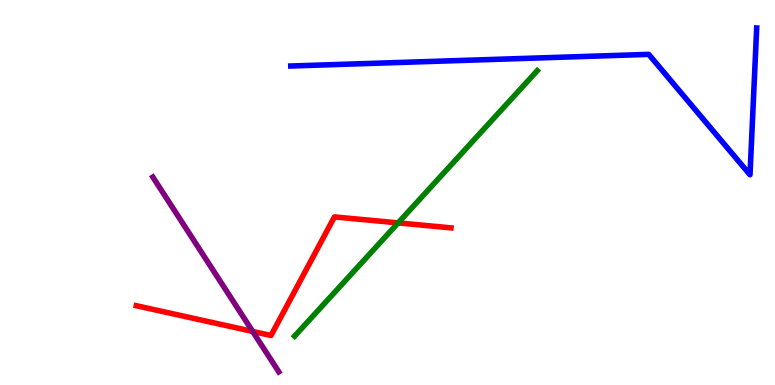[{'lines': ['blue', 'red'], 'intersections': []}, {'lines': ['green', 'red'], 'intersections': [{'x': 5.14, 'y': 4.21}]}, {'lines': ['purple', 'red'], 'intersections': [{'x': 3.26, 'y': 1.39}]}, {'lines': ['blue', 'green'], 'intersections': []}, {'lines': ['blue', 'purple'], 'intersections': []}, {'lines': ['green', 'purple'], 'intersections': []}]